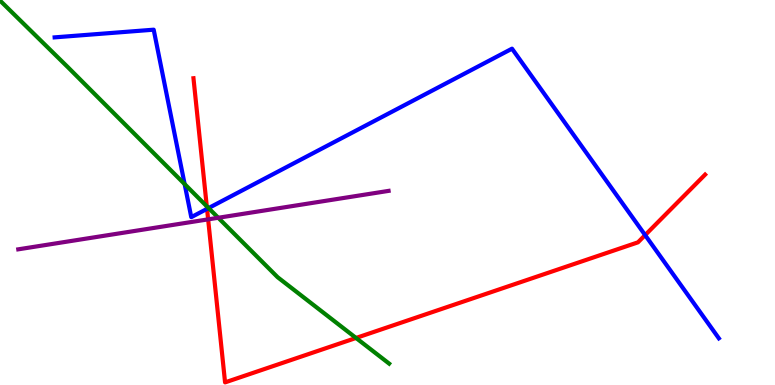[{'lines': ['blue', 'red'], 'intersections': [{'x': 2.67, 'y': 4.57}, {'x': 8.32, 'y': 3.89}]}, {'lines': ['green', 'red'], 'intersections': [{'x': 2.67, 'y': 4.64}, {'x': 4.59, 'y': 1.22}]}, {'lines': ['purple', 'red'], 'intersections': [{'x': 2.69, 'y': 4.3}]}, {'lines': ['blue', 'green'], 'intersections': [{'x': 2.38, 'y': 5.22}, {'x': 2.69, 'y': 4.6}]}, {'lines': ['blue', 'purple'], 'intersections': []}, {'lines': ['green', 'purple'], 'intersections': [{'x': 2.82, 'y': 4.34}]}]